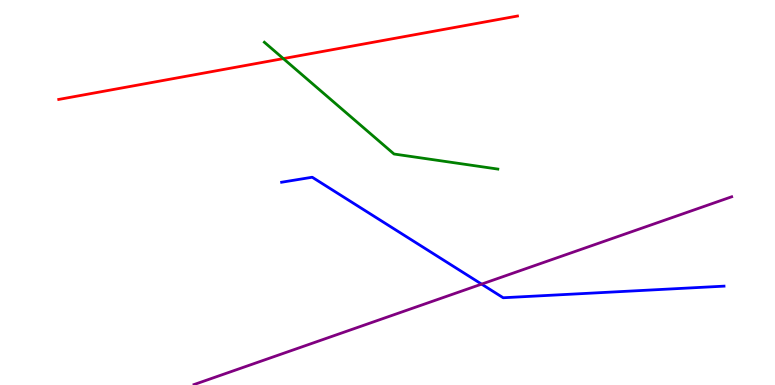[{'lines': ['blue', 'red'], 'intersections': []}, {'lines': ['green', 'red'], 'intersections': [{'x': 3.66, 'y': 8.48}]}, {'lines': ['purple', 'red'], 'intersections': []}, {'lines': ['blue', 'green'], 'intersections': []}, {'lines': ['blue', 'purple'], 'intersections': [{'x': 6.21, 'y': 2.62}]}, {'lines': ['green', 'purple'], 'intersections': []}]